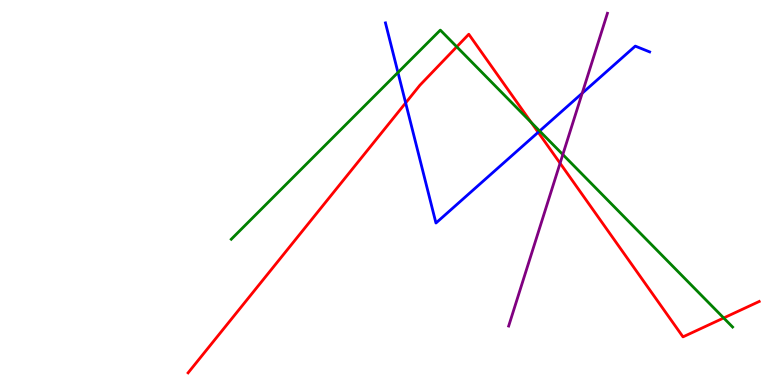[{'lines': ['blue', 'red'], 'intersections': [{'x': 5.23, 'y': 7.33}, {'x': 6.94, 'y': 6.56}]}, {'lines': ['green', 'red'], 'intersections': [{'x': 5.89, 'y': 8.78}, {'x': 6.85, 'y': 6.82}, {'x': 9.34, 'y': 1.74}]}, {'lines': ['purple', 'red'], 'intersections': [{'x': 7.23, 'y': 5.76}]}, {'lines': ['blue', 'green'], 'intersections': [{'x': 5.14, 'y': 8.12}, {'x': 6.96, 'y': 6.6}]}, {'lines': ['blue', 'purple'], 'intersections': [{'x': 7.51, 'y': 7.58}]}, {'lines': ['green', 'purple'], 'intersections': [{'x': 7.26, 'y': 5.99}]}]